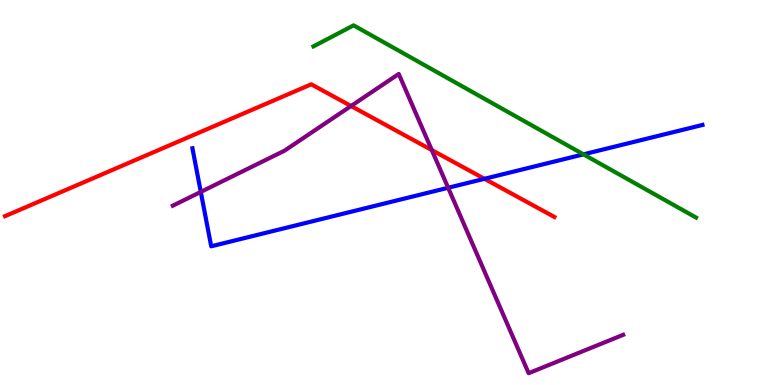[{'lines': ['blue', 'red'], 'intersections': [{'x': 6.25, 'y': 5.36}]}, {'lines': ['green', 'red'], 'intersections': []}, {'lines': ['purple', 'red'], 'intersections': [{'x': 4.53, 'y': 7.25}, {'x': 5.57, 'y': 6.1}]}, {'lines': ['blue', 'green'], 'intersections': [{'x': 7.53, 'y': 5.99}]}, {'lines': ['blue', 'purple'], 'intersections': [{'x': 2.59, 'y': 5.02}, {'x': 5.78, 'y': 5.12}]}, {'lines': ['green', 'purple'], 'intersections': []}]